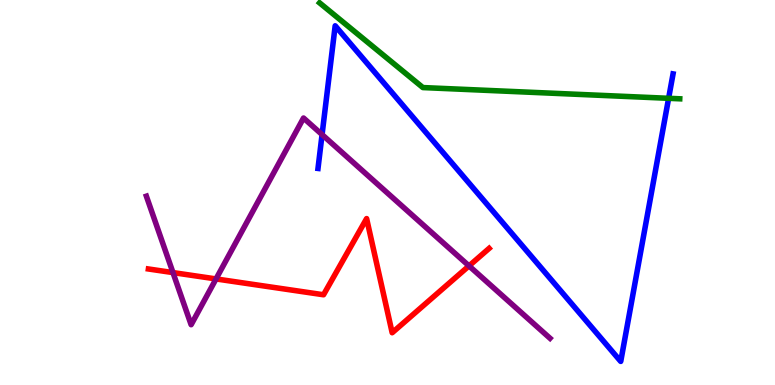[{'lines': ['blue', 'red'], 'intersections': []}, {'lines': ['green', 'red'], 'intersections': []}, {'lines': ['purple', 'red'], 'intersections': [{'x': 2.23, 'y': 2.92}, {'x': 2.79, 'y': 2.75}, {'x': 6.05, 'y': 3.09}]}, {'lines': ['blue', 'green'], 'intersections': [{'x': 8.63, 'y': 7.45}]}, {'lines': ['blue', 'purple'], 'intersections': [{'x': 4.16, 'y': 6.5}]}, {'lines': ['green', 'purple'], 'intersections': []}]